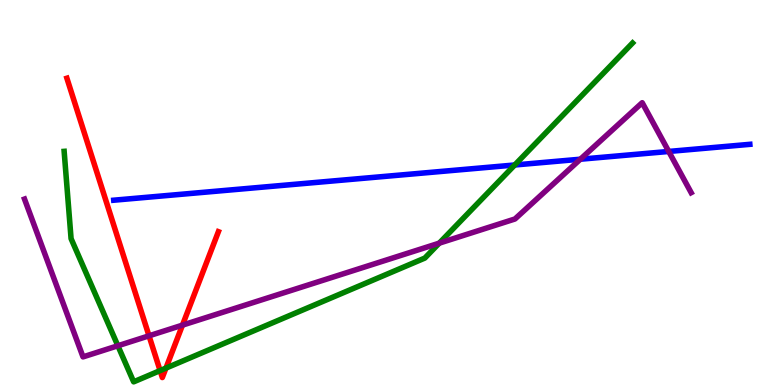[{'lines': ['blue', 'red'], 'intersections': []}, {'lines': ['green', 'red'], 'intersections': [{'x': 2.07, 'y': 0.374}, {'x': 2.14, 'y': 0.439}]}, {'lines': ['purple', 'red'], 'intersections': [{'x': 1.92, 'y': 1.28}, {'x': 2.35, 'y': 1.56}]}, {'lines': ['blue', 'green'], 'intersections': [{'x': 6.64, 'y': 5.71}]}, {'lines': ['blue', 'purple'], 'intersections': [{'x': 7.49, 'y': 5.86}, {'x': 8.63, 'y': 6.07}]}, {'lines': ['green', 'purple'], 'intersections': [{'x': 1.52, 'y': 1.02}, {'x': 5.67, 'y': 3.68}]}]